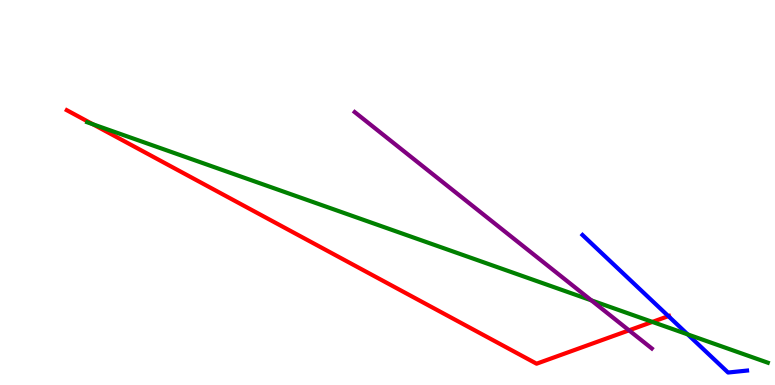[{'lines': ['blue', 'red'], 'intersections': [{'x': 8.62, 'y': 1.79}]}, {'lines': ['green', 'red'], 'intersections': [{'x': 1.2, 'y': 6.77}, {'x': 8.42, 'y': 1.64}]}, {'lines': ['purple', 'red'], 'intersections': [{'x': 8.12, 'y': 1.42}]}, {'lines': ['blue', 'green'], 'intersections': [{'x': 8.87, 'y': 1.31}]}, {'lines': ['blue', 'purple'], 'intersections': []}, {'lines': ['green', 'purple'], 'intersections': [{'x': 7.63, 'y': 2.2}]}]